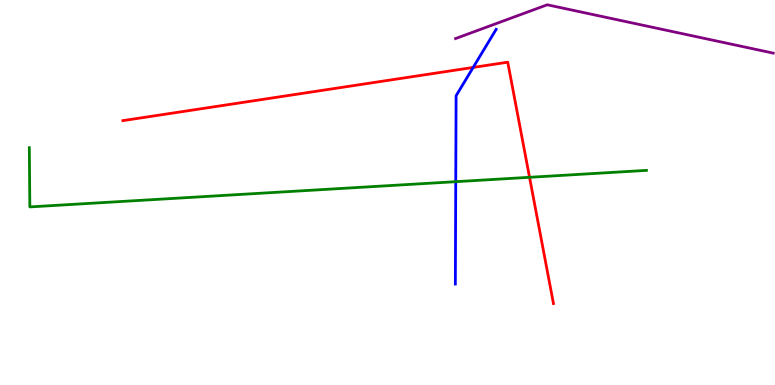[{'lines': ['blue', 'red'], 'intersections': [{'x': 6.11, 'y': 8.25}]}, {'lines': ['green', 'red'], 'intersections': [{'x': 6.83, 'y': 5.39}]}, {'lines': ['purple', 'red'], 'intersections': []}, {'lines': ['blue', 'green'], 'intersections': [{'x': 5.88, 'y': 5.28}]}, {'lines': ['blue', 'purple'], 'intersections': []}, {'lines': ['green', 'purple'], 'intersections': []}]